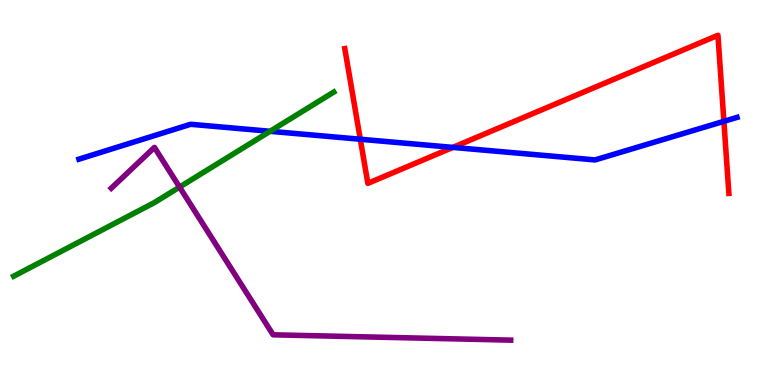[{'lines': ['blue', 'red'], 'intersections': [{'x': 4.65, 'y': 6.38}, {'x': 5.84, 'y': 6.17}, {'x': 9.34, 'y': 6.85}]}, {'lines': ['green', 'red'], 'intersections': []}, {'lines': ['purple', 'red'], 'intersections': []}, {'lines': ['blue', 'green'], 'intersections': [{'x': 3.49, 'y': 6.59}]}, {'lines': ['blue', 'purple'], 'intersections': []}, {'lines': ['green', 'purple'], 'intersections': [{'x': 2.32, 'y': 5.14}]}]